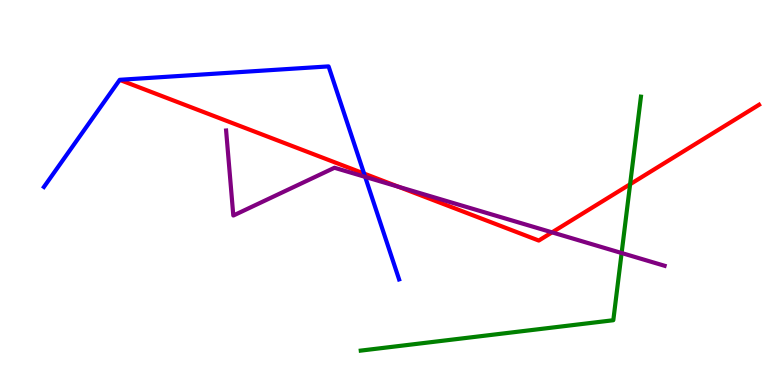[{'lines': ['blue', 'red'], 'intersections': [{'x': 4.7, 'y': 5.49}]}, {'lines': ['green', 'red'], 'intersections': [{'x': 8.13, 'y': 5.21}]}, {'lines': ['purple', 'red'], 'intersections': [{'x': 5.14, 'y': 5.15}, {'x': 7.12, 'y': 3.96}]}, {'lines': ['blue', 'green'], 'intersections': []}, {'lines': ['blue', 'purple'], 'intersections': [{'x': 4.71, 'y': 5.41}]}, {'lines': ['green', 'purple'], 'intersections': [{'x': 8.02, 'y': 3.43}]}]